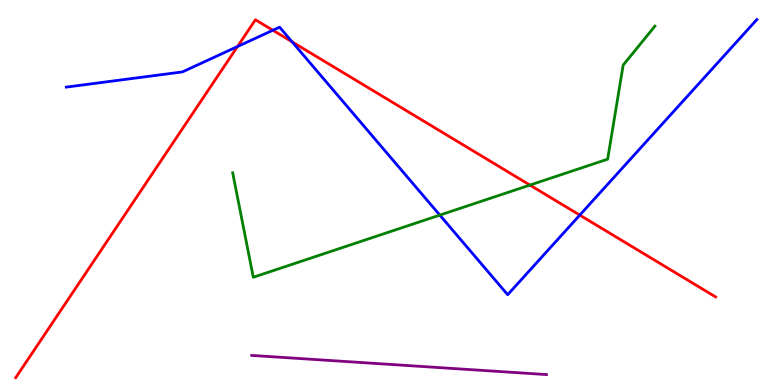[{'lines': ['blue', 'red'], 'intersections': [{'x': 3.06, 'y': 8.79}, {'x': 3.52, 'y': 9.21}, {'x': 3.77, 'y': 8.91}, {'x': 7.48, 'y': 4.41}]}, {'lines': ['green', 'red'], 'intersections': [{'x': 6.84, 'y': 5.19}]}, {'lines': ['purple', 'red'], 'intersections': []}, {'lines': ['blue', 'green'], 'intersections': [{'x': 5.67, 'y': 4.41}]}, {'lines': ['blue', 'purple'], 'intersections': []}, {'lines': ['green', 'purple'], 'intersections': []}]